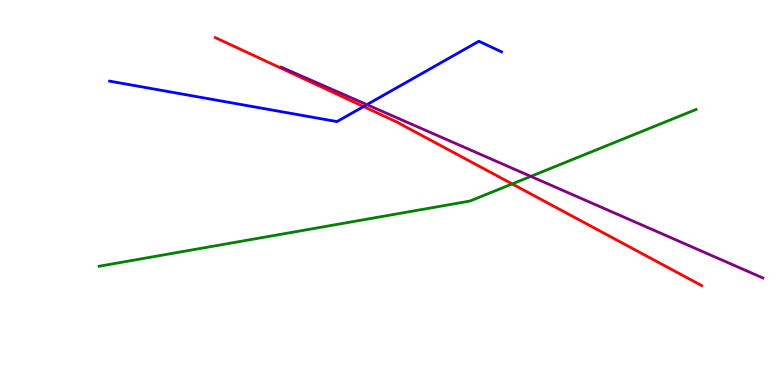[{'lines': ['blue', 'red'], 'intersections': [{'x': 4.69, 'y': 7.23}]}, {'lines': ['green', 'red'], 'intersections': [{'x': 6.61, 'y': 5.22}]}, {'lines': ['purple', 'red'], 'intersections': []}, {'lines': ['blue', 'green'], 'intersections': []}, {'lines': ['blue', 'purple'], 'intersections': [{'x': 4.73, 'y': 7.28}]}, {'lines': ['green', 'purple'], 'intersections': [{'x': 6.85, 'y': 5.42}]}]